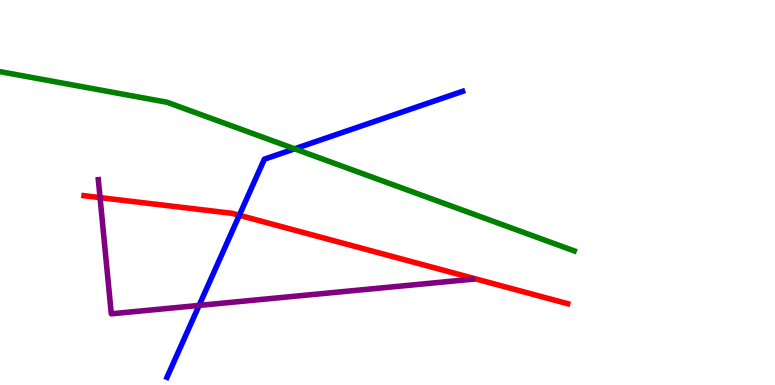[{'lines': ['blue', 'red'], 'intersections': [{'x': 3.09, 'y': 4.41}]}, {'lines': ['green', 'red'], 'intersections': []}, {'lines': ['purple', 'red'], 'intersections': [{'x': 1.29, 'y': 4.87}]}, {'lines': ['blue', 'green'], 'intersections': [{'x': 3.8, 'y': 6.13}]}, {'lines': ['blue', 'purple'], 'intersections': [{'x': 2.57, 'y': 2.07}]}, {'lines': ['green', 'purple'], 'intersections': []}]